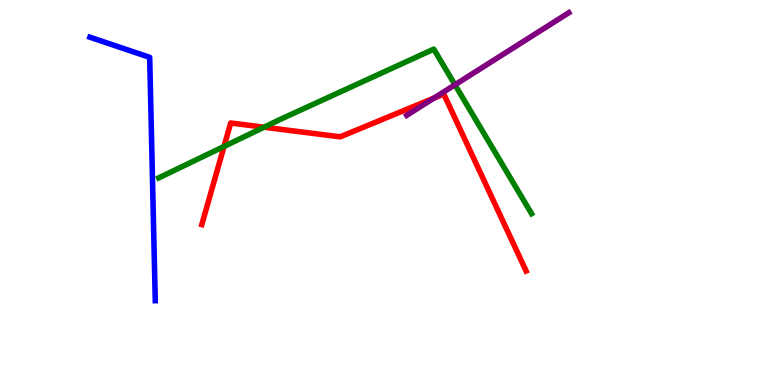[{'lines': ['blue', 'red'], 'intersections': []}, {'lines': ['green', 'red'], 'intersections': [{'x': 2.89, 'y': 6.2}, {'x': 3.41, 'y': 6.7}]}, {'lines': ['purple', 'red'], 'intersections': [{'x': 5.6, 'y': 7.45}]}, {'lines': ['blue', 'green'], 'intersections': []}, {'lines': ['blue', 'purple'], 'intersections': []}, {'lines': ['green', 'purple'], 'intersections': [{'x': 5.87, 'y': 7.8}]}]